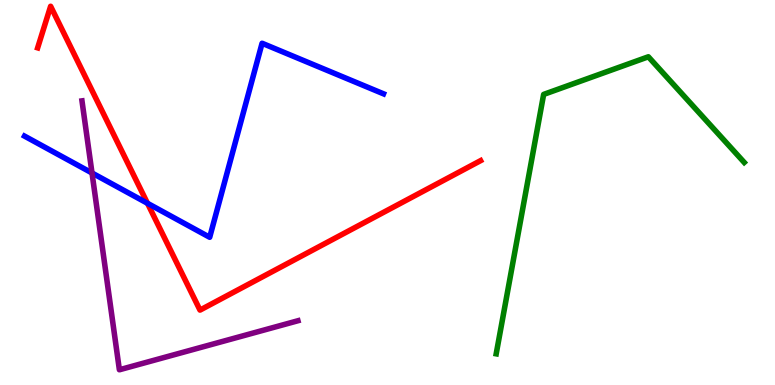[{'lines': ['blue', 'red'], 'intersections': [{'x': 1.9, 'y': 4.72}]}, {'lines': ['green', 'red'], 'intersections': []}, {'lines': ['purple', 'red'], 'intersections': []}, {'lines': ['blue', 'green'], 'intersections': []}, {'lines': ['blue', 'purple'], 'intersections': [{'x': 1.19, 'y': 5.51}]}, {'lines': ['green', 'purple'], 'intersections': []}]